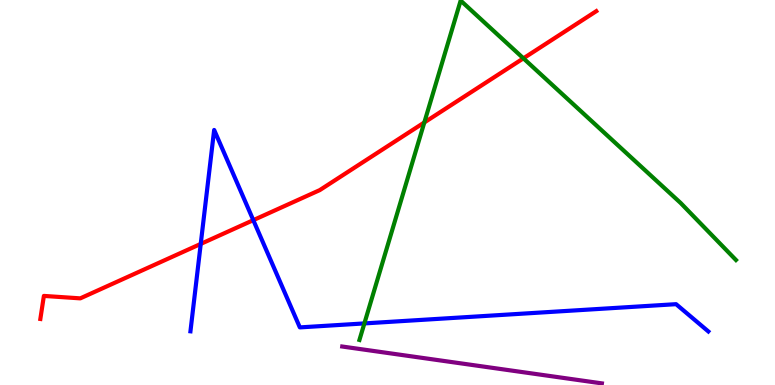[{'lines': ['blue', 'red'], 'intersections': [{'x': 2.59, 'y': 3.66}, {'x': 3.27, 'y': 4.28}]}, {'lines': ['green', 'red'], 'intersections': [{'x': 5.48, 'y': 6.82}, {'x': 6.75, 'y': 8.48}]}, {'lines': ['purple', 'red'], 'intersections': []}, {'lines': ['blue', 'green'], 'intersections': [{'x': 4.7, 'y': 1.6}]}, {'lines': ['blue', 'purple'], 'intersections': []}, {'lines': ['green', 'purple'], 'intersections': []}]